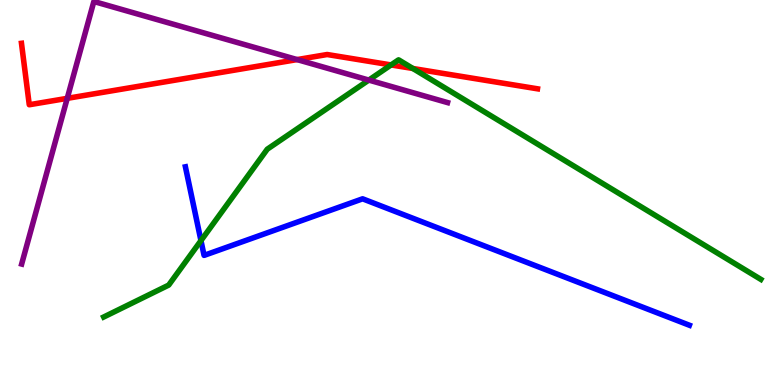[{'lines': ['blue', 'red'], 'intersections': []}, {'lines': ['green', 'red'], 'intersections': [{'x': 5.05, 'y': 8.31}, {'x': 5.33, 'y': 8.22}]}, {'lines': ['purple', 'red'], 'intersections': [{'x': 0.867, 'y': 7.45}, {'x': 3.83, 'y': 8.45}]}, {'lines': ['blue', 'green'], 'intersections': [{'x': 2.59, 'y': 3.75}]}, {'lines': ['blue', 'purple'], 'intersections': []}, {'lines': ['green', 'purple'], 'intersections': [{'x': 4.76, 'y': 7.92}]}]